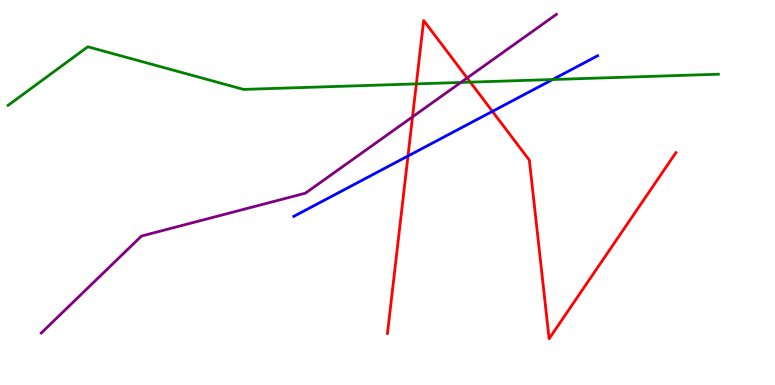[{'lines': ['blue', 'red'], 'intersections': [{'x': 5.26, 'y': 5.95}, {'x': 6.35, 'y': 7.11}]}, {'lines': ['green', 'red'], 'intersections': [{'x': 5.37, 'y': 7.82}, {'x': 6.07, 'y': 7.87}]}, {'lines': ['purple', 'red'], 'intersections': [{'x': 5.32, 'y': 6.96}, {'x': 6.03, 'y': 7.97}]}, {'lines': ['blue', 'green'], 'intersections': [{'x': 7.13, 'y': 7.93}]}, {'lines': ['blue', 'purple'], 'intersections': []}, {'lines': ['green', 'purple'], 'intersections': [{'x': 5.95, 'y': 7.86}]}]